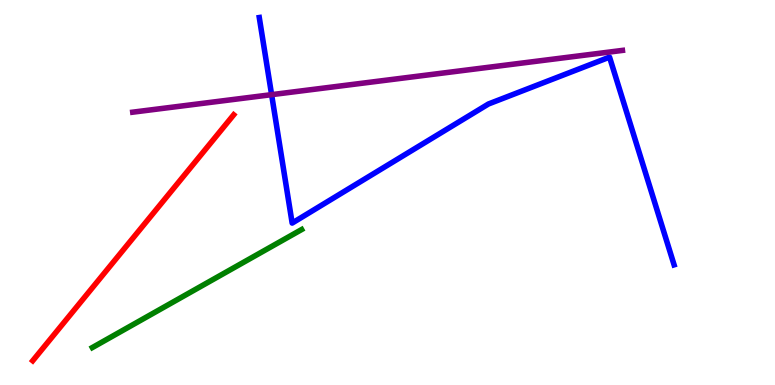[{'lines': ['blue', 'red'], 'intersections': []}, {'lines': ['green', 'red'], 'intersections': []}, {'lines': ['purple', 'red'], 'intersections': []}, {'lines': ['blue', 'green'], 'intersections': []}, {'lines': ['blue', 'purple'], 'intersections': [{'x': 3.5, 'y': 7.54}]}, {'lines': ['green', 'purple'], 'intersections': []}]